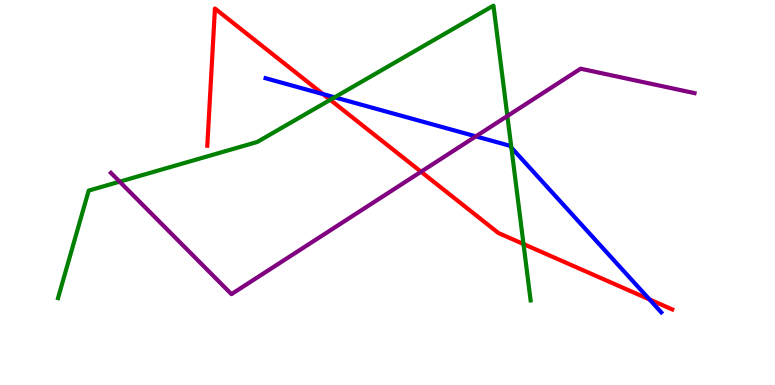[{'lines': ['blue', 'red'], 'intersections': [{'x': 4.17, 'y': 7.56}, {'x': 8.38, 'y': 2.22}]}, {'lines': ['green', 'red'], 'intersections': [{'x': 4.26, 'y': 7.41}, {'x': 6.75, 'y': 3.66}]}, {'lines': ['purple', 'red'], 'intersections': [{'x': 5.43, 'y': 5.54}]}, {'lines': ['blue', 'green'], 'intersections': [{'x': 4.32, 'y': 7.47}, {'x': 6.6, 'y': 6.17}]}, {'lines': ['blue', 'purple'], 'intersections': [{'x': 6.14, 'y': 6.46}]}, {'lines': ['green', 'purple'], 'intersections': [{'x': 1.54, 'y': 5.28}, {'x': 6.55, 'y': 6.99}]}]